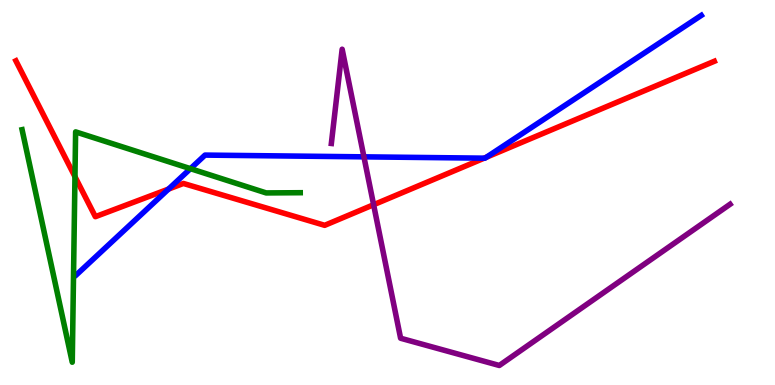[{'lines': ['blue', 'red'], 'intersections': [{'x': 2.17, 'y': 5.09}, {'x': 6.25, 'y': 5.89}, {'x': 6.28, 'y': 5.92}]}, {'lines': ['green', 'red'], 'intersections': [{'x': 0.967, 'y': 5.41}]}, {'lines': ['purple', 'red'], 'intersections': [{'x': 4.82, 'y': 4.68}]}, {'lines': ['blue', 'green'], 'intersections': [{'x': 2.46, 'y': 5.62}]}, {'lines': ['blue', 'purple'], 'intersections': [{'x': 4.7, 'y': 5.93}]}, {'lines': ['green', 'purple'], 'intersections': []}]